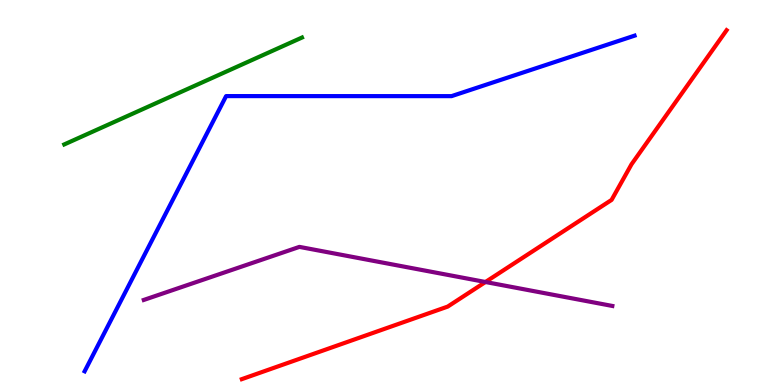[{'lines': ['blue', 'red'], 'intersections': []}, {'lines': ['green', 'red'], 'intersections': []}, {'lines': ['purple', 'red'], 'intersections': [{'x': 6.26, 'y': 2.68}]}, {'lines': ['blue', 'green'], 'intersections': []}, {'lines': ['blue', 'purple'], 'intersections': []}, {'lines': ['green', 'purple'], 'intersections': []}]